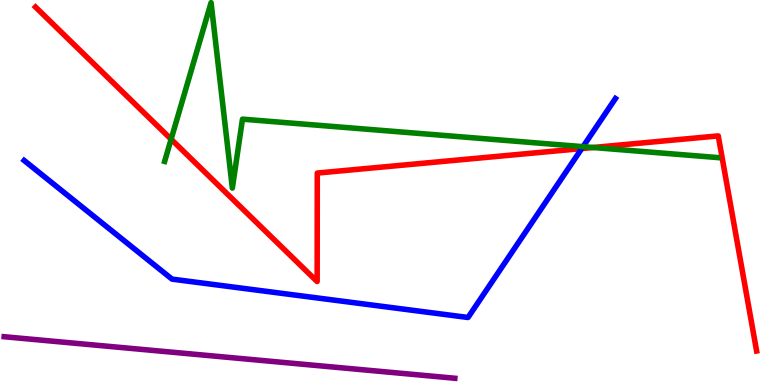[{'lines': ['blue', 'red'], 'intersections': [{'x': 7.51, 'y': 6.14}]}, {'lines': ['green', 'red'], 'intersections': [{'x': 2.21, 'y': 6.38}, {'x': 7.65, 'y': 6.17}]}, {'lines': ['purple', 'red'], 'intersections': []}, {'lines': ['blue', 'green'], 'intersections': [{'x': 7.52, 'y': 6.19}]}, {'lines': ['blue', 'purple'], 'intersections': []}, {'lines': ['green', 'purple'], 'intersections': []}]